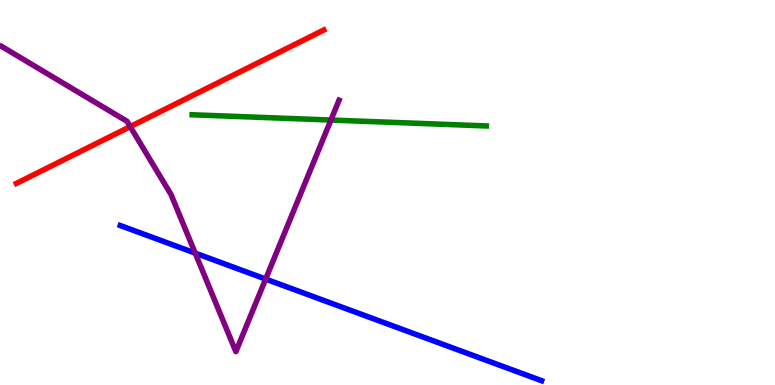[{'lines': ['blue', 'red'], 'intersections': []}, {'lines': ['green', 'red'], 'intersections': []}, {'lines': ['purple', 'red'], 'intersections': [{'x': 1.68, 'y': 6.71}]}, {'lines': ['blue', 'green'], 'intersections': []}, {'lines': ['blue', 'purple'], 'intersections': [{'x': 2.52, 'y': 3.43}, {'x': 3.43, 'y': 2.75}]}, {'lines': ['green', 'purple'], 'intersections': [{'x': 4.27, 'y': 6.88}]}]